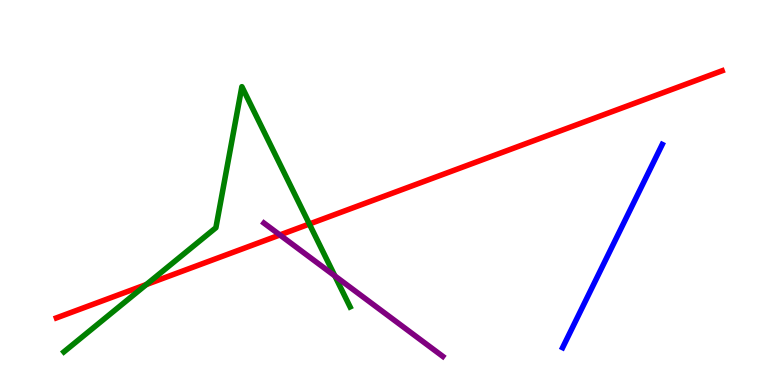[{'lines': ['blue', 'red'], 'intersections': []}, {'lines': ['green', 'red'], 'intersections': [{'x': 1.89, 'y': 2.61}, {'x': 3.99, 'y': 4.18}]}, {'lines': ['purple', 'red'], 'intersections': [{'x': 3.61, 'y': 3.9}]}, {'lines': ['blue', 'green'], 'intersections': []}, {'lines': ['blue', 'purple'], 'intersections': []}, {'lines': ['green', 'purple'], 'intersections': [{'x': 4.32, 'y': 2.83}]}]